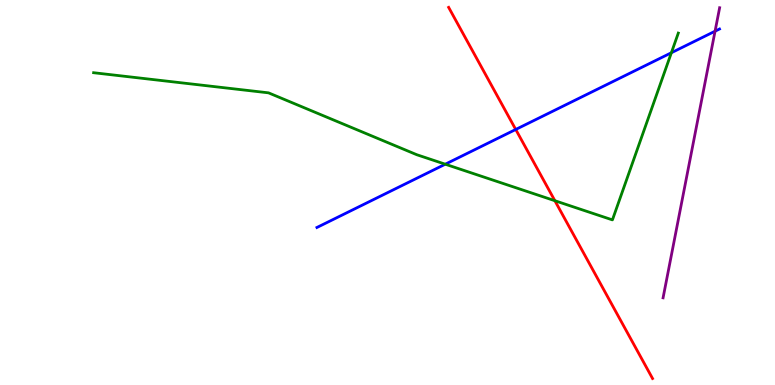[{'lines': ['blue', 'red'], 'intersections': [{'x': 6.65, 'y': 6.64}]}, {'lines': ['green', 'red'], 'intersections': [{'x': 7.16, 'y': 4.79}]}, {'lines': ['purple', 'red'], 'intersections': []}, {'lines': ['blue', 'green'], 'intersections': [{'x': 5.75, 'y': 5.73}, {'x': 8.66, 'y': 8.63}]}, {'lines': ['blue', 'purple'], 'intersections': [{'x': 9.23, 'y': 9.19}]}, {'lines': ['green', 'purple'], 'intersections': []}]